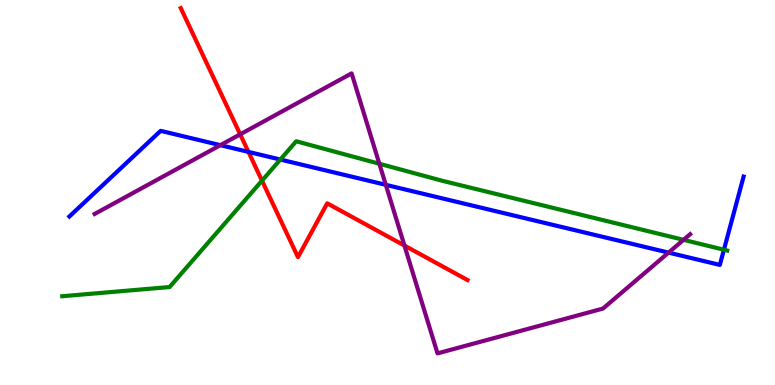[{'lines': ['blue', 'red'], 'intersections': [{'x': 3.21, 'y': 6.05}]}, {'lines': ['green', 'red'], 'intersections': [{'x': 3.38, 'y': 5.31}]}, {'lines': ['purple', 'red'], 'intersections': [{'x': 3.1, 'y': 6.51}, {'x': 5.22, 'y': 3.62}]}, {'lines': ['blue', 'green'], 'intersections': [{'x': 3.62, 'y': 5.86}, {'x': 9.34, 'y': 3.51}]}, {'lines': ['blue', 'purple'], 'intersections': [{'x': 2.84, 'y': 6.23}, {'x': 4.98, 'y': 5.2}, {'x': 8.63, 'y': 3.44}]}, {'lines': ['green', 'purple'], 'intersections': [{'x': 4.89, 'y': 5.75}, {'x': 8.82, 'y': 3.77}]}]